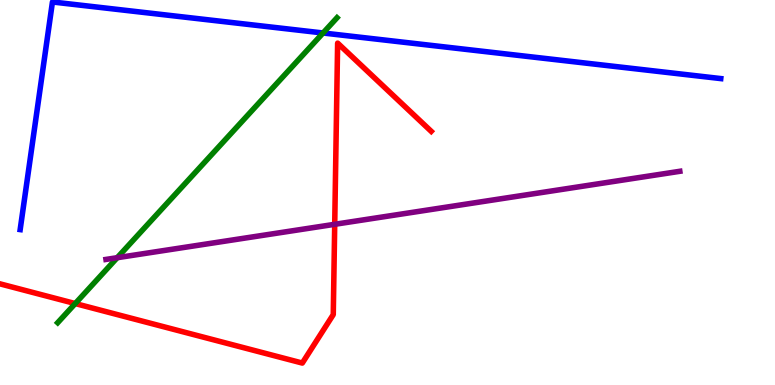[{'lines': ['blue', 'red'], 'intersections': []}, {'lines': ['green', 'red'], 'intersections': [{'x': 0.971, 'y': 2.12}]}, {'lines': ['purple', 'red'], 'intersections': [{'x': 4.32, 'y': 4.17}]}, {'lines': ['blue', 'green'], 'intersections': [{'x': 4.17, 'y': 9.14}]}, {'lines': ['blue', 'purple'], 'intersections': []}, {'lines': ['green', 'purple'], 'intersections': [{'x': 1.51, 'y': 3.31}]}]